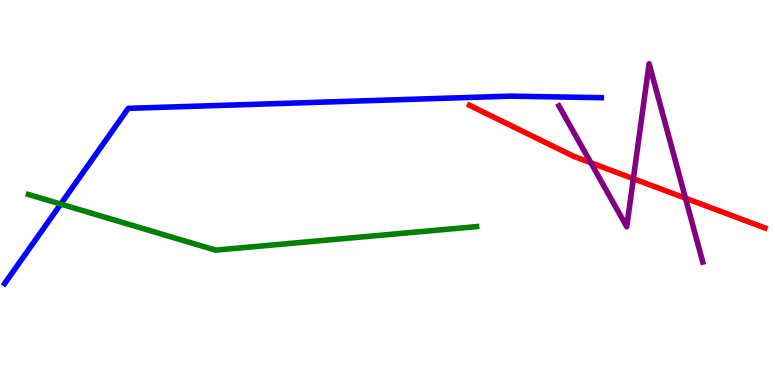[{'lines': ['blue', 'red'], 'intersections': []}, {'lines': ['green', 'red'], 'intersections': []}, {'lines': ['purple', 'red'], 'intersections': [{'x': 7.62, 'y': 5.77}, {'x': 8.17, 'y': 5.36}, {'x': 8.85, 'y': 4.85}]}, {'lines': ['blue', 'green'], 'intersections': [{'x': 0.784, 'y': 4.7}]}, {'lines': ['blue', 'purple'], 'intersections': []}, {'lines': ['green', 'purple'], 'intersections': []}]